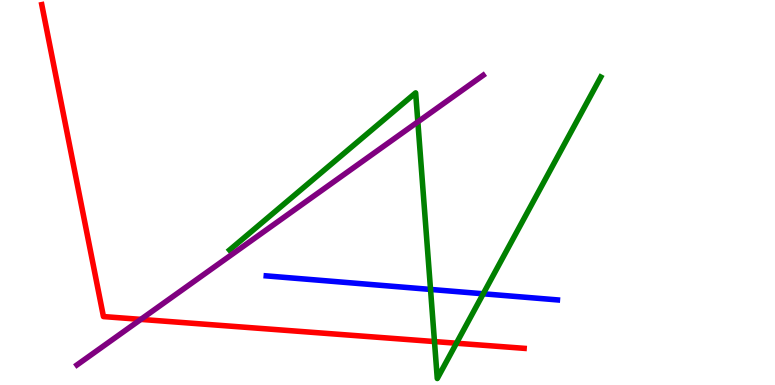[{'lines': ['blue', 'red'], 'intersections': []}, {'lines': ['green', 'red'], 'intersections': [{'x': 5.61, 'y': 1.13}, {'x': 5.89, 'y': 1.09}]}, {'lines': ['purple', 'red'], 'intersections': [{'x': 1.82, 'y': 1.7}]}, {'lines': ['blue', 'green'], 'intersections': [{'x': 5.56, 'y': 2.48}, {'x': 6.24, 'y': 2.37}]}, {'lines': ['blue', 'purple'], 'intersections': []}, {'lines': ['green', 'purple'], 'intersections': [{'x': 5.39, 'y': 6.83}]}]